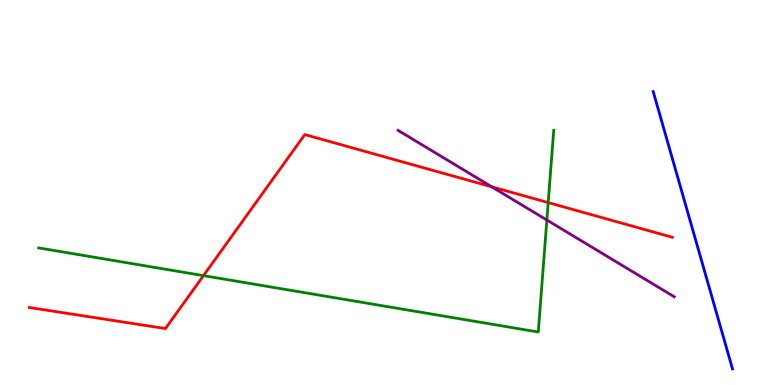[{'lines': ['blue', 'red'], 'intersections': []}, {'lines': ['green', 'red'], 'intersections': [{'x': 2.63, 'y': 2.84}, {'x': 7.07, 'y': 4.74}]}, {'lines': ['purple', 'red'], 'intersections': [{'x': 6.35, 'y': 5.15}]}, {'lines': ['blue', 'green'], 'intersections': []}, {'lines': ['blue', 'purple'], 'intersections': []}, {'lines': ['green', 'purple'], 'intersections': [{'x': 7.06, 'y': 4.29}]}]